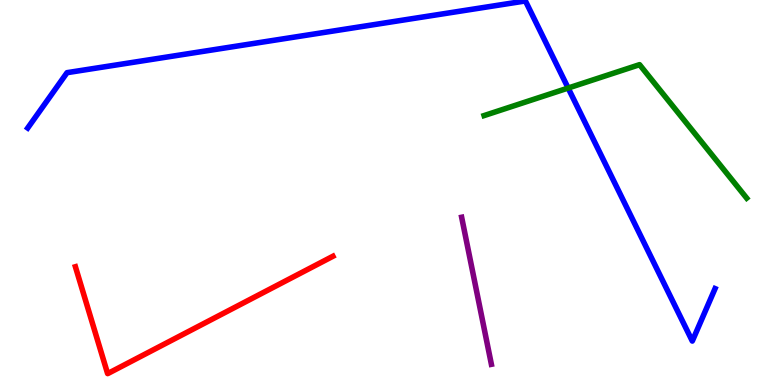[{'lines': ['blue', 'red'], 'intersections': []}, {'lines': ['green', 'red'], 'intersections': []}, {'lines': ['purple', 'red'], 'intersections': []}, {'lines': ['blue', 'green'], 'intersections': [{'x': 7.33, 'y': 7.71}]}, {'lines': ['blue', 'purple'], 'intersections': []}, {'lines': ['green', 'purple'], 'intersections': []}]